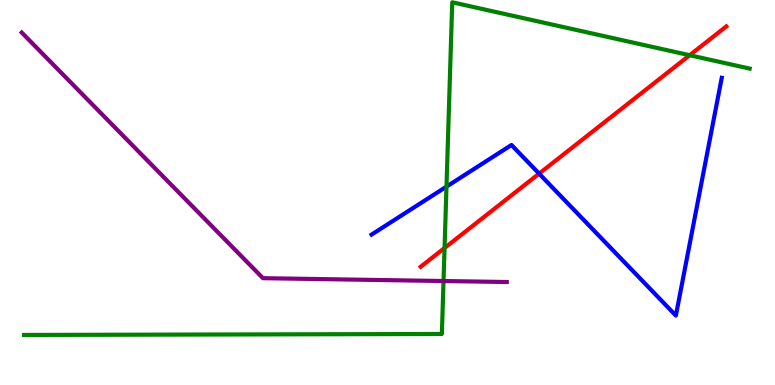[{'lines': ['blue', 'red'], 'intersections': [{'x': 6.96, 'y': 5.49}]}, {'lines': ['green', 'red'], 'intersections': [{'x': 5.74, 'y': 3.56}, {'x': 8.9, 'y': 8.57}]}, {'lines': ['purple', 'red'], 'intersections': []}, {'lines': ['blue', 'green'], 'intersections': [{'x': 5.76, 'y': 5.15}]}, {'lines': ['blue', 'purple'], 'intersections': []}, {'lines': ['green', 'purple'], 'intersections': [{'x': 5.72, 'y': 2.7}]}]